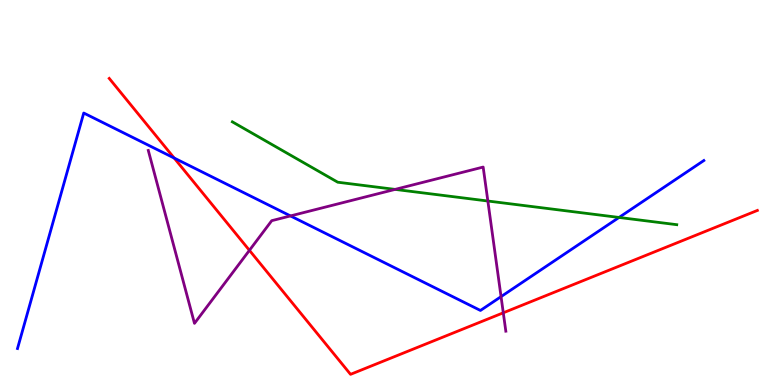[{'lines': ['blue', 'red'], 'intersections': [{'x': 2.25, 'y': 5.9}]}, {'lines': ['green', 'red'], 'intersections': []}, {'lines': ['purple', 'red'], 'intersections': [{'x': 3.22, 'y': 3.5}, {'x': 6.49, 'y': 1.88}]}, {'lines': ['blue', 'green'], 'intersections': [{'x': 7.99, 'y': 4.35}]}, {'lines': ['blue', 'purple'], 'intersections': [{'x': 3.75, 'y': 4.39}, {'x': 6.47, 'y': 2.3}]}, {'lines': ['green', 'purple'], 'intersections': [{'x': 5.1, 'y': 5.08}, {'x': 6.29, 'y': 4.78}]}]